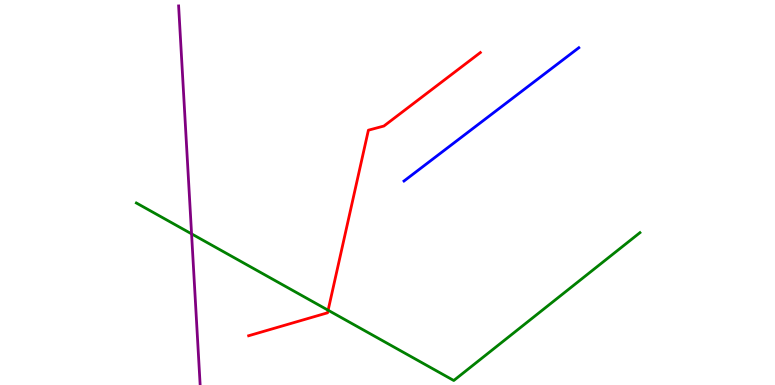[{'lines': ['blue', 'red'], 'intersections': []}, {'lines': ['green', 'red'], 'intersections': [{'x': 4.23, 'y': 1.94}]}, {'lines': ['purple', 'red'], 'intersections': []}, {'lines': ['blue', 'green'], 'intersections': []}, {'lines': ['blue', 'purple'], 'intersections': []}, {'lines': ['green', 'purple'], 'intersections': [{'x': 2.47, 'y': 3.93}]}]